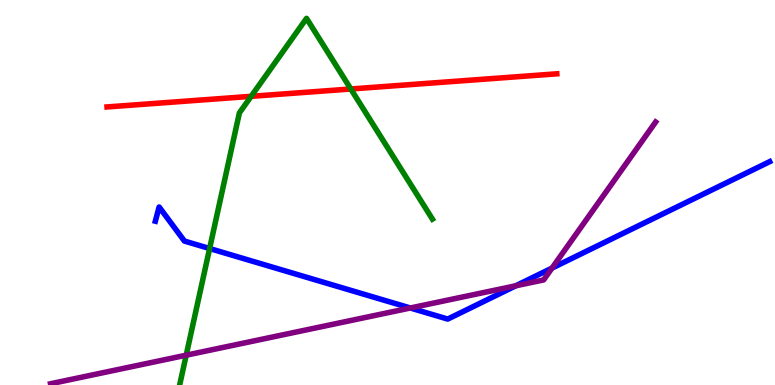[{'lines': ['blue', 'red'], 'intersections': []}, {'lines': ['green', 'red'], 'intersections': [{'x': 3.24, 'y': 7.5}, {'x': 4.53, 'y': 7.69}]}, {'lines': ['purple', 'red'], 'intersections': []}, {'lines': ['blue', 'green'], 'intersections': [{'x': 2.7, 'y': 3.54}]}, {'lines': ['blue', 'purple'], 'intersections': [{'x': 5.29, 'y': 2.0}, {'x': 6.66, 'y': 2.58}, {'x': 7.12, 'y': 3.04}]}, {'lines': ['green', 'purple'], 'intersections': [{'x': 2.4, 'y': 0.774}]}]